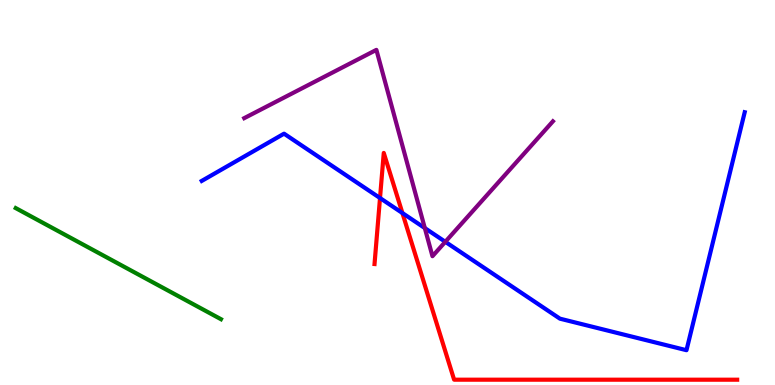[{'lines': ['blue', 'red'], 'intersections': [{'x': 4.9, 'y': 4.86}, {'x': 5.19, 'y': 4.47}]}, {'lines': ['green', 'red'], 'intersections': []}, {'lines': ['purple', 'red'], 'intersections': []}, {'lines': ['blue', 'green'], 'intersections': []}, {'lines': ['blue', 'purple'], 'intersections': [{'x': 5.48, 'y': 4.08}, {'x': 5.75, 'y': 3.72}]}, {'lines': ['green', 'purple'], 'intersections': []}]